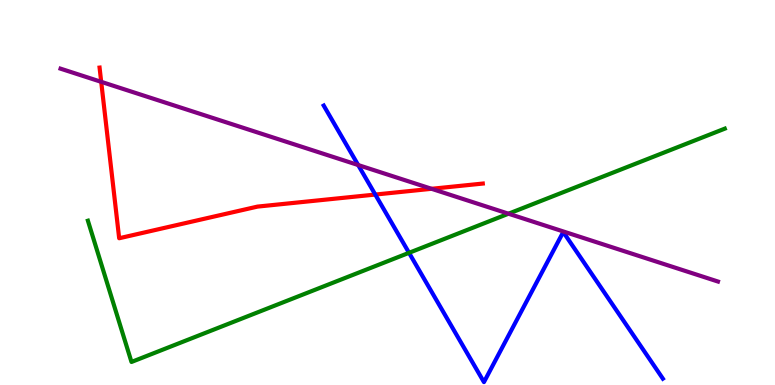[{'lines': ['blue', 'red'], 'intersections': [{'x': 4.84, 'y': 4.95}]}, {'lines': ['green', 'red'], 'intersections': []}, {'lines': ['purple', 'red'], 'intersections': [{'x': 1.31, 'y': 7.87}, {'x': 5.57, 'y': 5.1}]}, {'lines': ['blue', 'green'], 'intersections': [{'x': 5.28, 'y': 3.43}]}, {'lines': ['blue', 'purple'], 'intersections': [{'x': 4.62, 'y': 5.71}]}, {'lines': ['green', 'purple'], 'intersections': [{'x': 6.56, 'y': 4.45}]}]